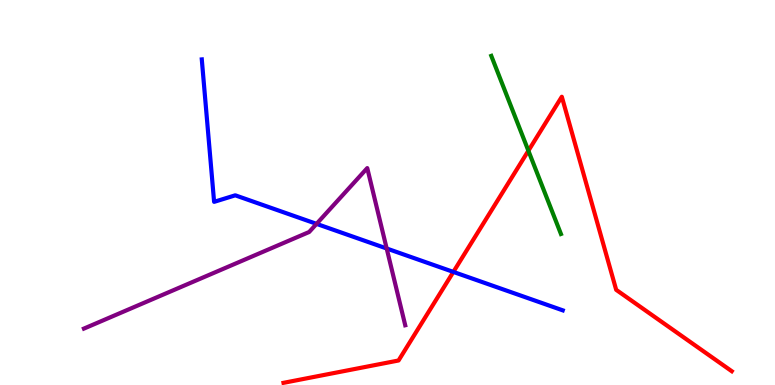[{'lines': ['blue', 'red'], 'intersections': [{'x': 5.85, 'y': 2.94}]}, {'lines': ['green', 'red'], 'intersections': [{'x': 6.82, 'y': 6.08}]}, {'lines': ['purple', 'red'], 'intersections': []}, {'lines': ['blue', 'green'], 'intersections': []}, {'lines': ['blue', 'purple'], 'intersections': [{'x': 4.08, 'y': 4.19}, {'x': 4.99, 'y': 3.55}]}, {'lines': ['green', 'purple'], 'intersections': []}]